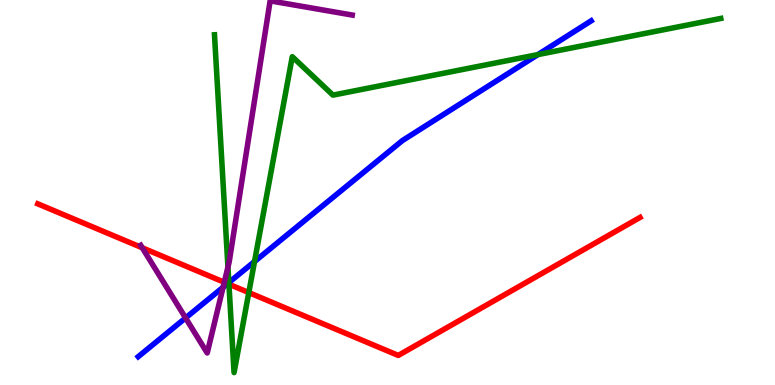[{'lines': ['blue', 'red'], 'intersections': [{'x': 2.94, 'y': 2.63}]}, {'lines': ['green', 'red'], 'intersections': [{'x': 2.95, 'y': 2.62}, {'x': 3.21, 'y': 2.4}]}, {'lines': ['purple', 'red'], 'intersections': [{'x': 1.84, 'y': 3.56}, {'x': 2.89, 'y': 2.67}]}, {'lines': ['blue', 'green'], 'intersections': [{'x': 2.95, 'y': 2.66}, {'x': 3.28, 'y': 3.21}, {'x': 6.94, 'y': 8.58}]}, {'lines': ['blue', 'purple'], 'intersections': [{'x': 2.39, 'y': 1.74}, {'x': 2.88, 'y': 2.54}]}, {'lines': ['green', 'purple'], 'intersections': [{'x': 2.94, 'y': 3.06}]}]